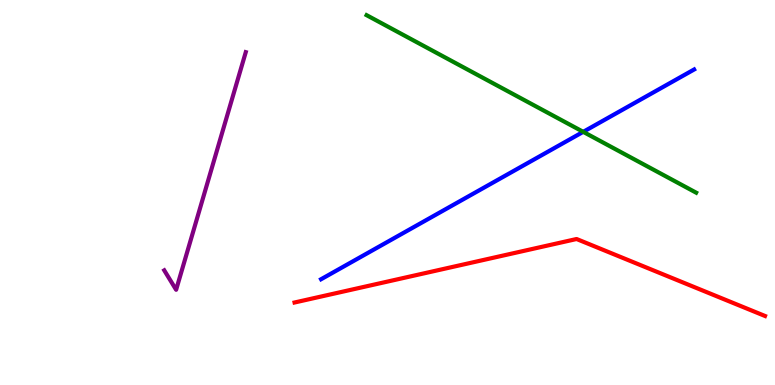[{'lines': ['blue', 'red'], 'intersections': []}, {'lines': ['green', 'red'], 'intersections': []}, {'lines': ['purple', 'red'], 'intersections': []}, {'lines': ['blue', 'green'], 'intersections': [{'x': 7.53, 'y': 6.58}]}, {'lines': ['blue', 'purple'], 'intersections': []}, {'lines': ['green', 'purple'], 'intersections': []}]